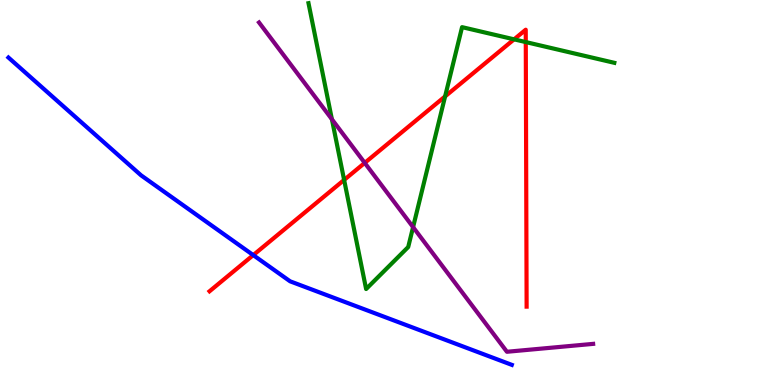[{'lines': ['blue', 'red'], 'intersections': [{'x': 3.27, 'y': 3.37}]}, {'lines': ['green', 'red'], 'intersections': [{'x': 4.44, 'y': 5.33}, {'x': 5.74, 'y': 7.5}, {'x': 6.63, 'y': 8.98}, {'x': 6.78, 'y': 8.91}]}, {'lines': ['purple', 'red'], 'intersections': [{'x': 4.71, 'y': 5.77}]}, {'lines': ['blue', 'green'], 'intersections': []}, {'lines': ['blue', 'purple'], 'intersections': []}, {'lines': ['green', 'purple'], 'intersections': [{'x': 4.28, 'y': 6.9}, {'x': 5.33, 'y': 4.1}]}]